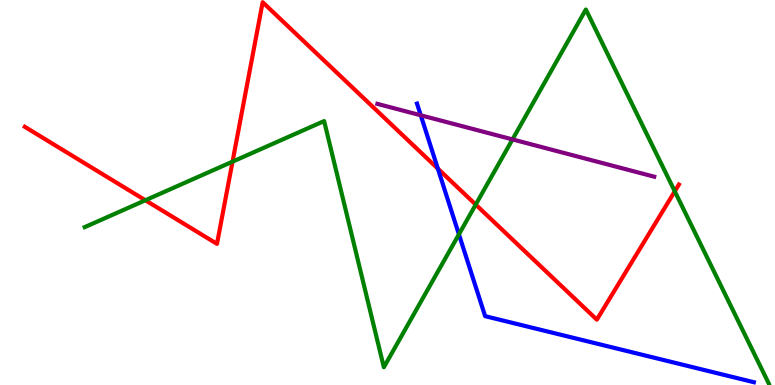[{'lines': ['blue', 'red'], 'intersections': [{'x': 5.65, 'y': 5.62}]}, {'lines': ['green', 'red'], 'intersections': [{'x': 1.88, 'y': 4.8}, {'x': 3.0, 'y': 5.8}, {'x': 6.14, 'y': 4.69}, {'x': 8.71, 'y': 5.03}]}, {'lines': ['purple', 'red'], 'intersections': []}, {'lines': ['blue', 'green'], 'intersections': [{'x': 5.92, 'y': 3.91}]}, {'lines': ['blue', 'purple'], 'intersections': [{'x': 5.43, 'y': 7.01}]}, {'lines': ['green', 'purple'], 'intersections': [{'x': 6.61, 'y': 6.38}]}]